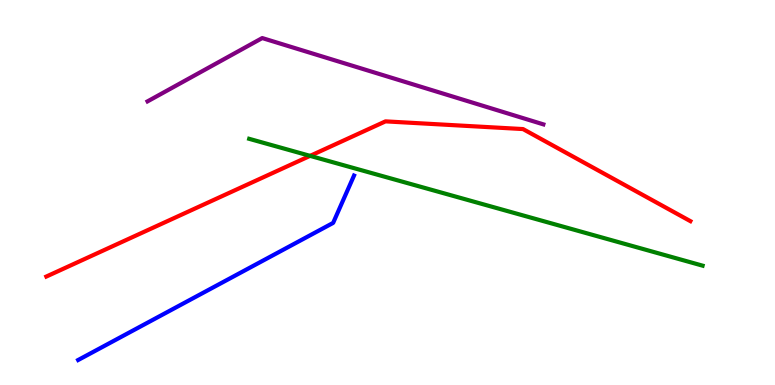[{'lines': ['blue', 'red'], 'intersections': []}, {'lines': ['green', 'red'], 'intersections': [{'x': 4.0, 'y': 5.95}]}, {'lines': ['purple', 'red'], 'intersections': []}, {'lines': ['blue', 'green'], 'intersections': []}, {'lines': ['blue', 'purple'], 'intersections': []}, {'lines': ['green', 'purple'], 'intersections': []}]